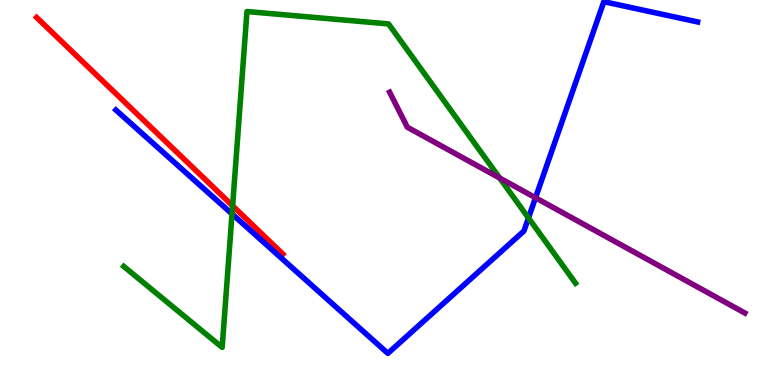[{'lines': ['blue', 'red'], 'intersections': []}, {'lines': ['green', 'red'], 'intersections': [{'x': 3.0, 'y': 4.65}]}, {'lines': ['purple', 'red'], 'intersections': []}, {'lines': ['blue', 'green'], 'intersections': [{'x': 2.99, 'y': 4.44}, {'x': 6.82, 'y': 4.34}]}, {'lines': ['blue', 'purple'], 'intersections': [{'x': 6.91, 'y': 4.86}]}, {'lines': ['green', 'purple'], 'intersections': [{'x': 6.45, 'y': 5.38}]}]